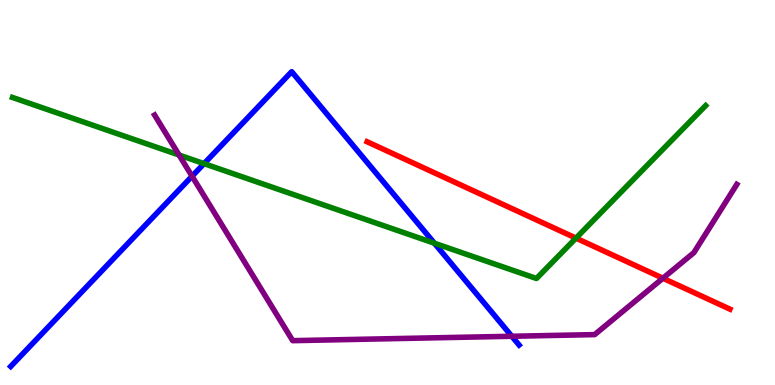[{'lines': ['blue', 'red'], 'intersections': []}, {'lines': ['green', 'red'], 'intersections': [{'x': 7.43, 'y': 3.82}]}, {'lines': ['purple', 'red'], 'intersections': [{'x': 8.55, 'y': 2.77}]}, {'lines': ['blue', 'green'], 'intersections': [{'x': 2.63, 'y': 5.75}, {'x': 5.61, 'y': 3.68}]}, {'lines': ['blue', 'purple'], 'intersections': [{'x': 2.48, 'y': 5.42}, {'x': 6.6, 'y': 1.27}]}, {'lines': ['green', 'purple'], 'intersections': [{'x': 2.31, 'y': 5.97}]}]